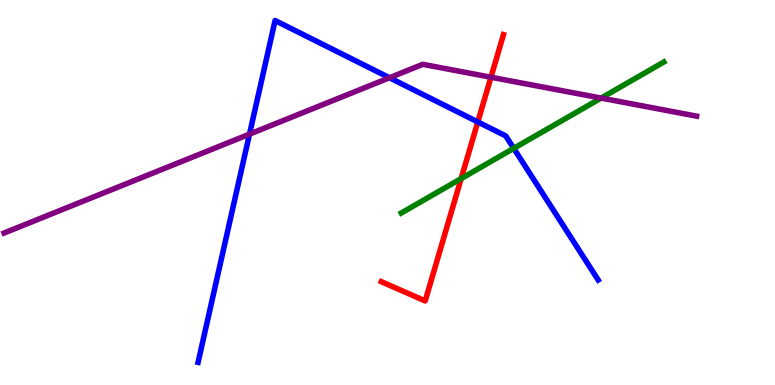[{'lines': ['blue', 'red'], 'intersections': [{'x': 6.17, 'y': 6.83}]}, {'lines': ['green', 'red'], 'intersections': [{'x': 5.95, 'y': 5.36}]}, {'lines': ['purple', 'red'], 'intersections': [{'x': 6.33, 'y': 7.99}]}, {'lines': ['blue', 'green'], 'intersections': [{'x': 6.63, 'y': 6.15}]}, {'lines': ['blue', 'purple'], 'intersections': [{'x': 3.22, 'y': 6.52}, {'x': 5.03, 'y': 7.98}]}, {'lines': ['green', 'purple'], 'intersections': [{'x': 7.76, 'y': 7.45}]}]